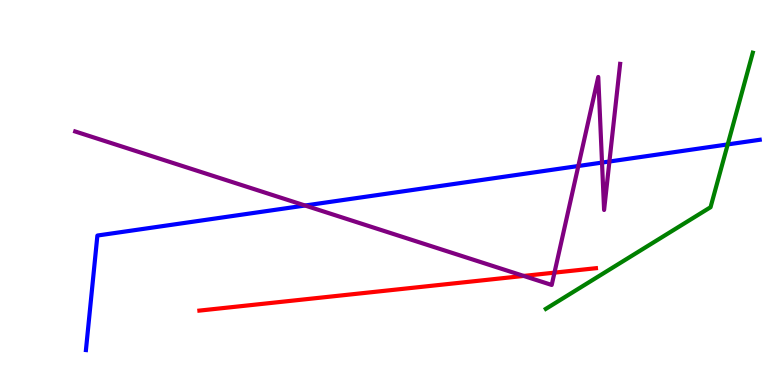[{'lines': ['blue', 'red'], 'intersections': []}, {'lines': ['green', 'red'], 'intersections': []}, {'lines': ['purple', 'red'], 'intersections': [{'x': 6.76, 'y': 2.83}, {'x': 7.15, 'y': 2.92}]}, {'lines': ['blue', 'green'], 'intersections': [{'x': 9.39, 'y': 6.25}]}, {'lines': ['blue', 'purple'], 'intersections': [{'x': 3.94, 'y': 4.66}, {'x': 7.46, 'y': 5.69}, {'x': 7.77, 'y': 5.78}, {'x': 7.86, 'y': 5.8}]}, {'lines': ['green', 'purple'], 'intersections': []}]